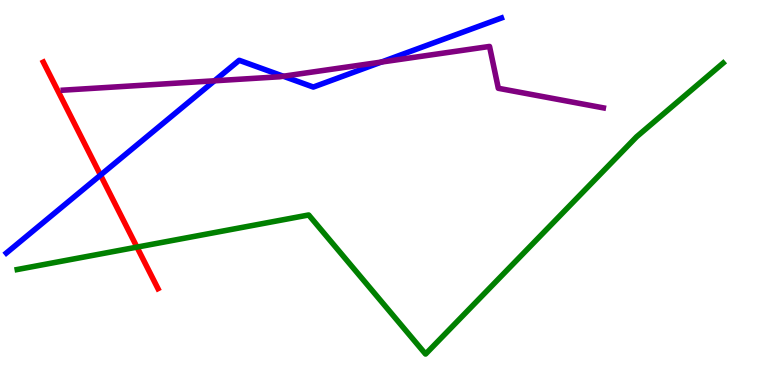[{'lines': ['blue', 'red'], 'intersections': [{'x': 1.3, 'y': 5.45}]}, {'lines': ['green', 'red'], 'intersections': [{'x': 1.77, 'y': 3.58}]}, {'lines': ['purple', 'red'], 'intersections': []}, {'lines': ['blue', 'green'], 'intersections': []}, {'lines': ['blue', 'purple'], 'intersections': [{'x': 2.77, 'y': 7.9}, {'x': 3.66, 'y': 8.02}, {'x': 4.92, 'y': 8.39}]}, {'lines': ['green', 'purple'], 'intersections': []}]